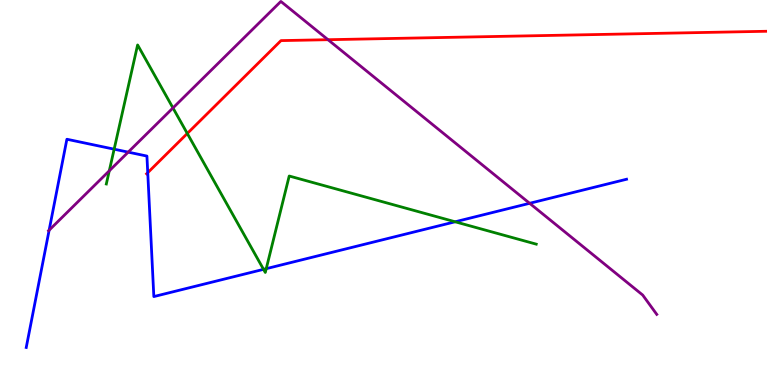[{'lines': ['blue', 'red'], 'intersections': [{'x': 1.91, 'y': 5.51}]}, {'lines': ['green', 'red'], 'intersections': [{'x': 2.42, 'y': 6.53}]}, {'lines': ['purple', 'red'], 'intersections': [{'x': 4.23, 'y': 8.97}]}, {'lines': ['blue', 'green'], 'intersections': [{'x': 1.47, 'y': 6.13}, {'x': 3.4, 'y': 3.0}, {'x': 3.44, 'y': 3.02}, {'x': 5.87, 'y': 4.24}]}, {'lines': ['blue', 'purple'], 'intersections': [{'x': 0.634, 'y': 4.02}, {'x': 1.65, 'y': 6.05}, {'x': 6.83, 'y': 4.72}]}, {'lines': ['green', 'purple'], 'intersections': [{'x': 1.41, 'y': 5.56}, {'x': 2.23, 'y': 7.2}]}]